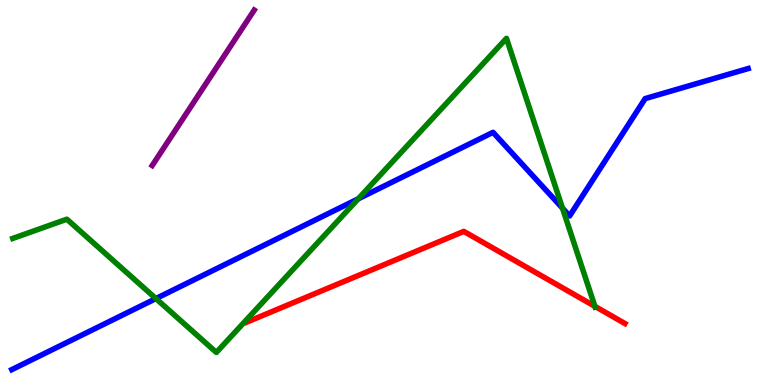[{'lines': ['blue', 'red'], 'intersections': []}, {'lines': ['green', 'red'], 'intersections': [{'x': 7.68, 'y': 2.04}]}, {'lines': ['purple', 'red'], 'intersections': []}, {'lines': ['blue', 'green'], 'intersections': [{'x': 2.01, 'y': 2.24}, {'x': 4.62, 'y': 4.84}, {'x': 7.26, 'y': 4.59}]}, {'lines': ['blue', 'purple'], 'intersections': []}, {'lines': ['green', 'purple'], 'intersections': []}]